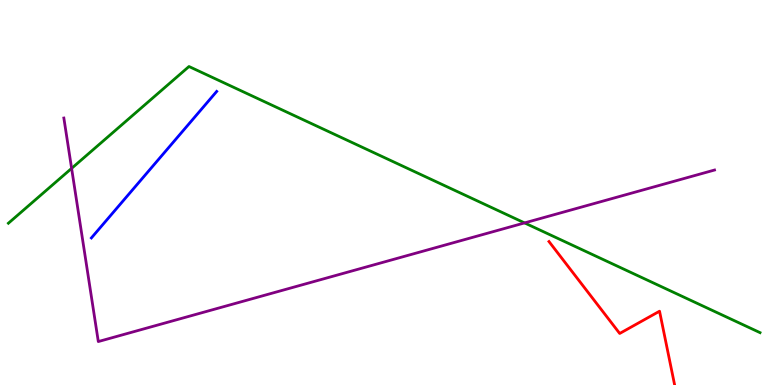[{'lines': ['blue', 'red'], 'intersections': []}, {'lines': ['green', 'red'], 'intersections': []}, {'lines': ['purple', 'red'], 'intersections': []}, {'lines': ['blue', 'green'], 'intersections': []}, {'lines': ['blue', 'purple'], 'intersections': []}, {'lines': ['green', 'purple'], 'intersections': [{'x': 0.924, 'y': 5.63}, {'x': 6.77, 'y': 4.21}]}]